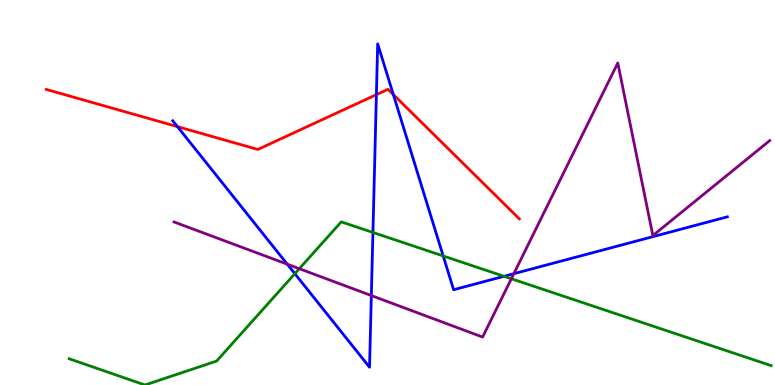[{'lines': ['blue', 'red'], 'intersections': [{'x': 2.29, 'y': 6.71}, {'x': 4.86, 'y': 7.54}, {'x': 5.08, 'y': 7.54}]}, {'lines': ['green', 'red'], 'intersections': []}, {'lines': ['purple', 'red'], 'intersections': []}, {'lines': ['blue', 'green'], 'intersections': [{'x': 3.8, 'y': 2.89}, {'x': 4.81, 'y': 3.96}, {'x': 5.72, 'y': 3.35}, {'x': 6.5, 'y': 2.82}]}, {'lines': ['blue', 'purple'], 'intersections': [{'x': 3.71, 'y': 3.14}, {'x': 4.79, 'y': 2.32}, {'x': 6.63, 'y': 2.89}]}, {'lines': ['green', 'purple'], 'intersections': [{'x': 3.86, 'y': 3.02}, {'x': 6.6, 'y': 2.76}]}]